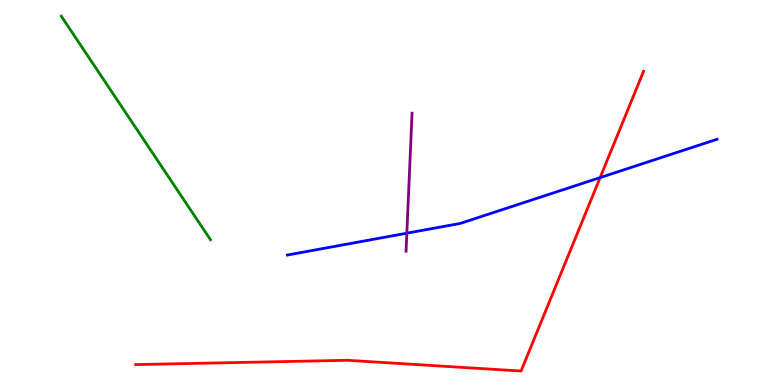[{'lines': ['blue', 'red'], 'intersections': [{'x': 7.74, 'y': 5.39}]}, {'lines': ['green', 'red'], 'intersections': []}, {'lines': ['purple', 'red'], 'intersections': []}, {'lines': ['blue', 'green'], 'intersections': []}, {'lines': ['blue', 'purple'], 'intersections': [{'x': 5.25, 'y': 3.94}]}, {'lines': ['green', 'purple'], 'intersections': []}]